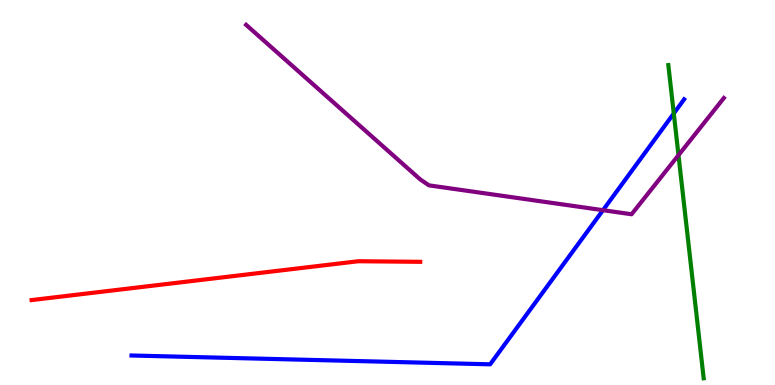[{'lines': ['blue', 'red'], 'intersections': []}, {'lines': ['green', 'red'], 'intersections': []}, {'lines': ['purple', 'red'], 'intersections': []}, {'lines': ['blue', 'green'], 'intersections': [{'x': 8.69, 'y': 7.05}]}, {'lines': ['blue', 'purple'], 'intersections': [{'x': 7.78, 'y': 4.54}]}, {'lines': ['green', 'purple'], 'intersections': [{'x': 8.75, 'y': 5.97}]}]